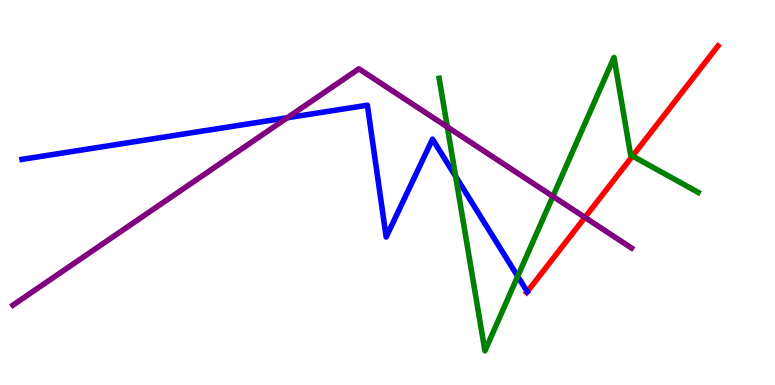[{'lines': ['blue', 'red'], 'intersections': [{'x': 6.8, 'y': 2.42}]}, {'lines': ['green', 'red'], 'intersections': [{'x': 8.16, 'y': 5.95}]}, {'lines': ['purple', 'red'], 'intersections': [{'x': 7.55, 'y': 4.35}]}, {'lines': ['blue', 'green'], 'intersections': [{'x': 5.88, 'y': 5.42}, {'x': 6.68, 'y': 2.82}]}, {'lines': ['blue', 'purple'], 'intersections': [{'x': 3.71, 'y': 6.94}]}, {'lines': ['green', 'purple'], 'intersections': [{'x': 5.77, 'y': 6.7}, {'x': 7.13, 'y': 4.9}]}]